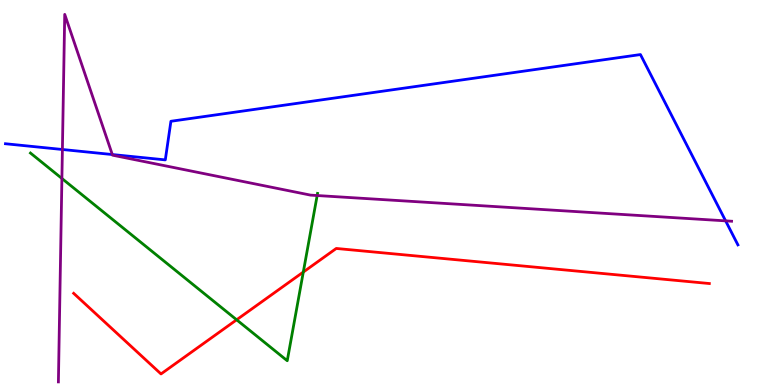[{'lines': ['blue', 'red'], 'intersections': []}, {'lines': ['green', 'red'], 'intersections': [{'x': 3.05, 'y': 1.69}, {'x': 3.91, 'y': 2.93}]}, {'lines': ['purple', 'red'], 'intersections': []}, {'lines': ['blue', 'green'], 'intersections': []}, {'lines': ['blue', 'purple'], 'intersections': [{'x': 0.805, 'y': 6.12}, {'x': 1.45, 'y': 5.99}, {'x': 9.36, 'y': 4.26}]}, {'lines': ['green', 'purple'], 'intersections': [{'x': 0.799, 'y': 5.36}, {'x': 4.09, 'y': 4.92}]}]